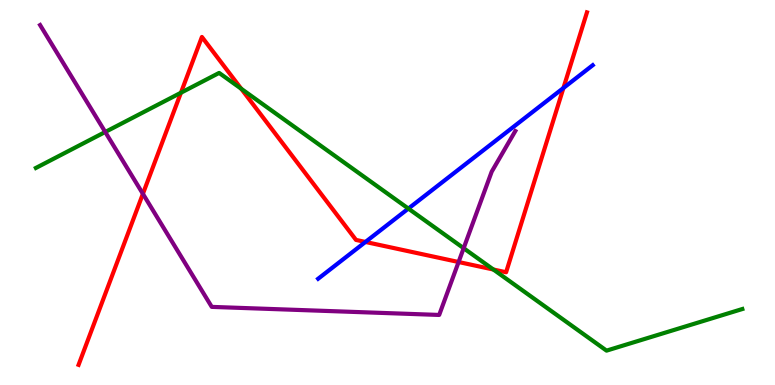[{'lines': ['blue', 'red'], 'intersections': [{'x': 4.72, 'y': 3.72}, {'x': 7.27, 'y': 7.71}]}, {'lines': ['green', 'red'], 'intersections': [{'x': 2.33, 'y': 7.59}, {'x': 3.11, 'y': 7.69}, {'x': 6.37, 'y': 3.0}]}, {'lines': ['purple', 'red'], 'intersections': [{'x': 1.84, 'y': 4.97}, {'x': 5.92, 'y': 3.19}]}, {'lines': ['blue', 'green'], 'intersections': [{'x': 5.27, 'y': 4.58}]}, {'lines': ['blue', 'purple'], 'intersections': []}, {'lines': ['green', 'purple'], 'intersections': [{'x': 1.36, 'y': 6.57}, {'x': 5.98, 'y': 3.55}]}]